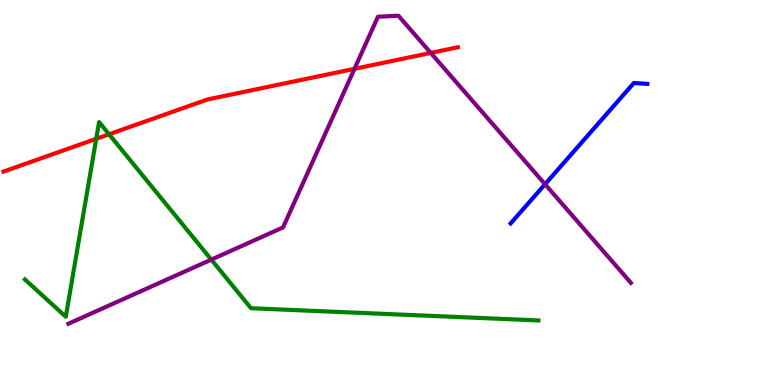[{'lines': ['blue', 'red'], 'intersections': []}, {'lines': ['green', 'red'], 'intersections': [{'x': 1.24, 'y': 6.39}, {'x': 1.41, 'y': 6.51}]}, {'lines': ['purple', 'red'], 'intersections': [{'x': 4.57, 'y': 8.21}, {'x': 5.56, 'y': 8.63}]}, {'lines': ['blue', 'green'], 'intersections': []}, {'lines': ['blue', 'purple'], 'intersections': [{'x': 7.03, 'y': 5.22}]}, {'lines': ['green', 'purple'], 'intersections': [{'x': 2.73, 'y': 3.26}]}]